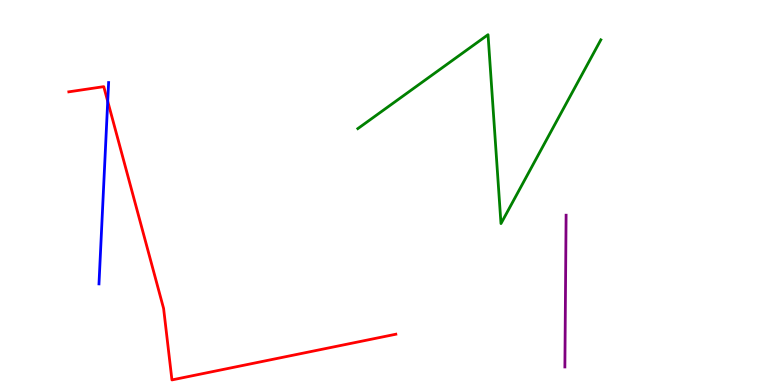[{'lines': ['blue', 'red'], 'intersections': [{'x': 1.39, 'y': 7.37}]}, {'lines': ['green', 'red'], 'intersections': []}, {'lines': ['purple', 'red'], 'intersections': []}, {'lines': ['blue', 'green'], 'intersections': []}, {'lines': ['blue', 'purple'], 'intersections': []}, {'lines': ['green', 'purple'], 'intersections': []}]